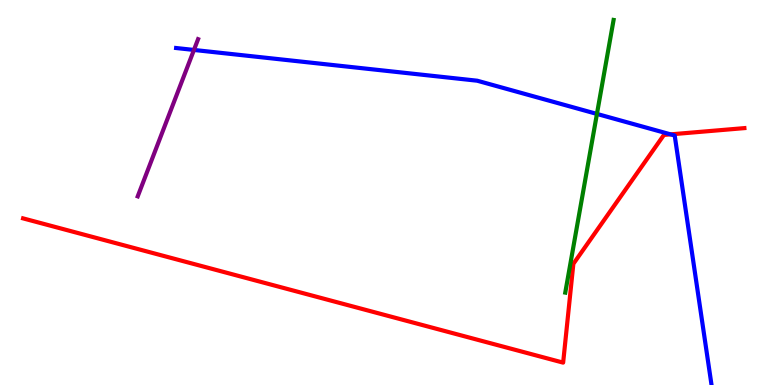[{'lines': ['blue', 'red'], 'intersections': [{'x': 8.65, 'y': 6.51}]}, {'lines': ['green', 'red'], 'intersections': []}, {'lines': ['purple', 'red'], 'intersections': []}, {'lines': ['blue', 'green'], 'intersections': [{'x': 7.7, 'y': 7.04}]}, {'lines': ['blue', 'purple'], 'intersections': [{'x': 2.5, 'y': 8.7}]}, {'lines': ['green', 'purple'], 'intersections': []}]